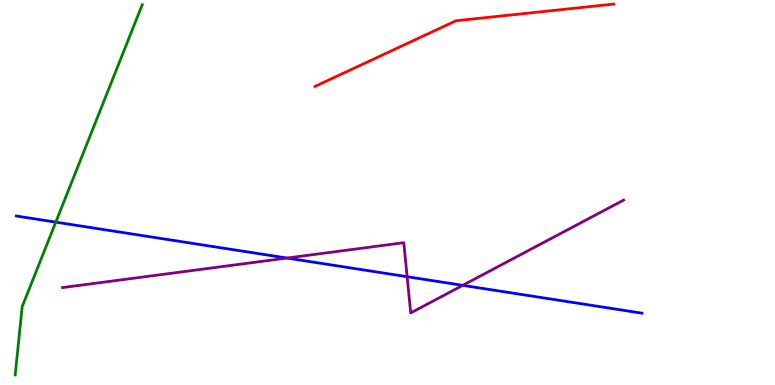[{'lines': ['blue', 'red'], 'intersections': []}, {'lines': ['green', 'red'], 'intersections': []}, {'lines': ['purple', 'red'], 'intersections': []}, {'lines': ['blue', 'green'], 'intersections': [{'x': 0.72, 'y': 4.23}]}, {'lines': ['blue', 'purple'], 'intersections': [{'x': 3.7, 'y': 3.3}, {'x': 5.25, 'y': 2.81}, {'x': 5.97, 'y': 2.59}]}, {'lines': ['green', 'purple'], 'intersections': []}]